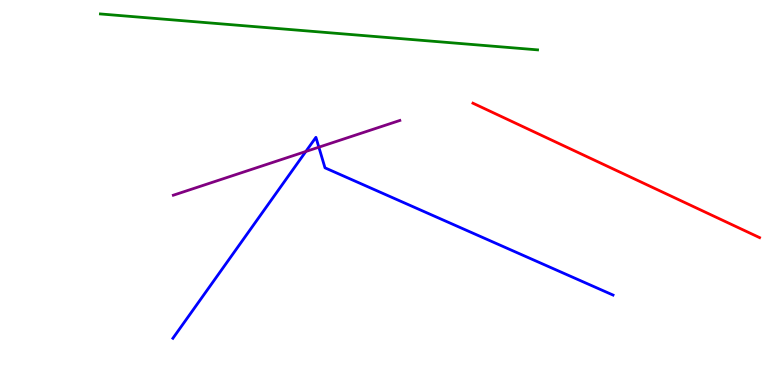[{'lines': ['blue', 'red'], 'intersections': []}, {'lines': ['green', 'red'], 'intersections': []}, {'lines': ['purple', 'red'], 'intersections': []}, {'lines': ['blue', 'green'], 'intersections': []}, {'lines': ['blue', 'purple'], 'intersections': [{'x': 3.95, 'y': 6.07}, {'x': 4.11, 'y': 6.18}]}, {'lines': ['green', 'purple'], 'intersections': []}]